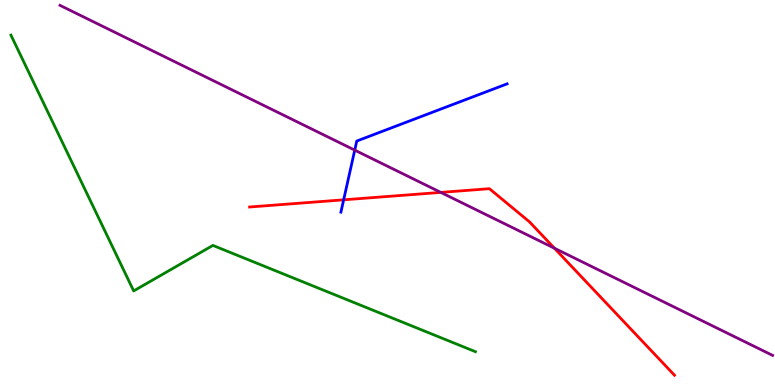[{'lines': ['blue', 'red'], 'intersections': [{'x': 4.43, 'y': 4.81}]}, {'lines': ['green', 'red'], 'intersections': []}, {'lines': ['purple', 'red'], 'intersections': [{'x': 5.69, 'y': 5.0}, {'x': 7.15, 'y': 3.55}]}, {'lines': ['blue', 'green'], 'intersections': []}, {'lines': ['blue', 'purple'], 'intersections': [{'x': 4.58, 'y': 6.1}]}, {'lines': ['green', 'purple'], 'intersections': []}]